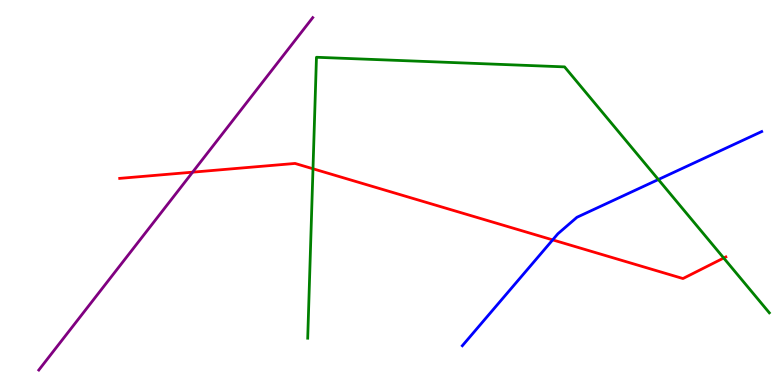[{'lines': ['blue', 'red'], 'intersections': [{'x': 7.13, 'y': 3.77}]}, {'lines': ['green', 'red'], 'intersections': [{'x': 4.04, 'y': 5.62}, {'x': 9.34, 'y': 3.3}]}, {'lines': ['purple', 'red'], 'intersections': [{'x': 2.49, 'y': 5.53}]}, {'lines': ['blue', 'green'], 'intersections': [{'x': 8.49, 'y': 5.34}]}, {'lines': ['blue', 'purple'], 'intersections': []}, {'lines': ['green', 'purple'], 'intersections': []}]